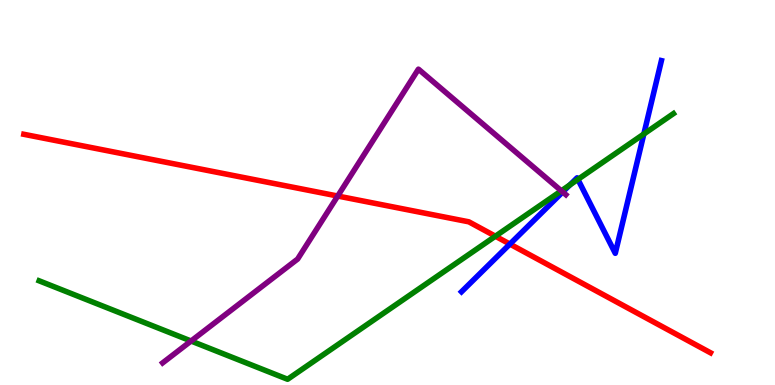[{'lines': ['blue', 'red'], 'intersections': [{'x': 6.58, 'y': 3.66}]}, {'lines': ['green', 'red'], 'intersections': [{'x': 6.39, 'y': 3.86}]}, {'lines': ['purple', 'red'], 'intersections': [{'x': 4.36, 'y': 4.91}]}, {'lines': ['blue', 'green'], 'intersections': [{'x': 7.35, 'y': 5.2}, {'x': 7.46, 'y': 5.34}, {'x': 8.31, 'y': 6.52}]}, {'lines': ['blue', 'purple'], 'intersections': [{'x': 7.26, 'y': 5.01}]}, {'lines': ['green', 'purple'], 'intersections': [{'x': 2.47, 'y': 1.14}, {'x': 7.24, 'y': 5.04}]}]